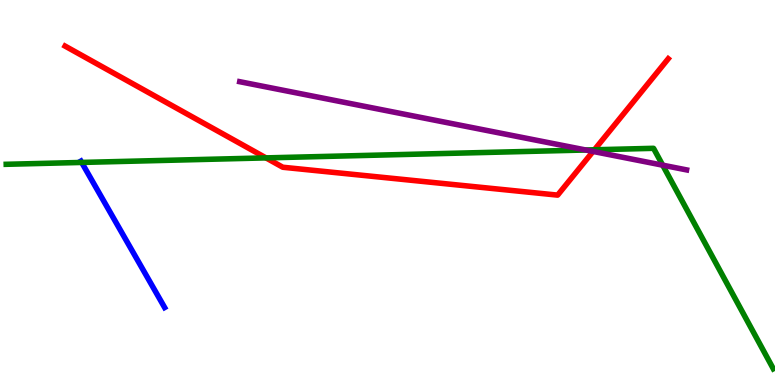[{'lines': ['blue', 'red'], 'intersections': []}, {'lines': ['green', 'red'], 'intersections': [{'x': 3.43, 'y': 5.9}, {'x': 7.67, 'y': 6.11}]}, {'lines': ['purple', 'red'], 'intersections': [{'x': 7.65, 'y': 6.07}]}, {'lines': ['blue', 'green'], 'intersections': [{'x': 1.05, 'y': 5.78}]}, {'lines': ['blue', 'purple'], 'intersections': []}, {'lines': ['green', 'purple'], 'intersections': [{'x': 7.56, 'y': 6.1}, {'x': 8.55, 'y': 5.71}]}]